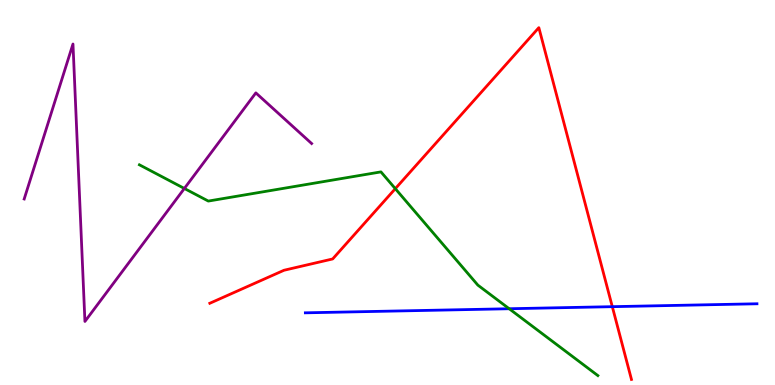[{'lines': ['blue', 'red'], 'intersections': [{'x': 7.9, 'y': 2.03}]}, {'lines': ['green', 'red'], 'intersections': [{'x': 5.1, 'y': 5.1}]}, {'lines': ['purple', 'red'], 'intersections': []}, {'lines': ['blue', 'green'], 'intersections': [{'x': 6.57, 'y': 1.98}]}, {'lines': ['blue', 'purple'], 'intersections': []}, {'lines': ['green', 'purple'], 'intersections': [{'x': 2.38, 'y': 5.1}]}]